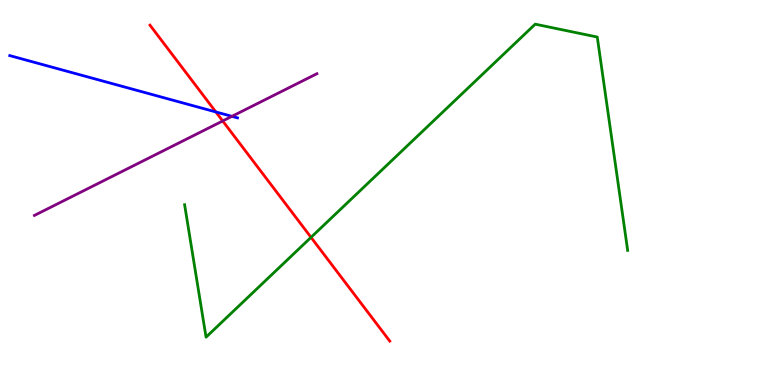[{'lines': ['blue', 'red'], 'intersections': [{'x': 2.79, 'y': 7.09}]}, {'lines': ['green', 'red'], 'intersections': [{'x': 4.01, 'y': 3.84}]}, {'lines': ['purple', 'red'], 'intersections': [{'x': 2.87, 'y': 6.86}]}, {'lines': ['blue', 'green'], 'intersections': []}, {'lines': ['blue', 'purple'], 'intersections': [{'x': 2.99, 'y': 6.98}]}, {'lines': ['green', 'purple'], 'intersections': []}]